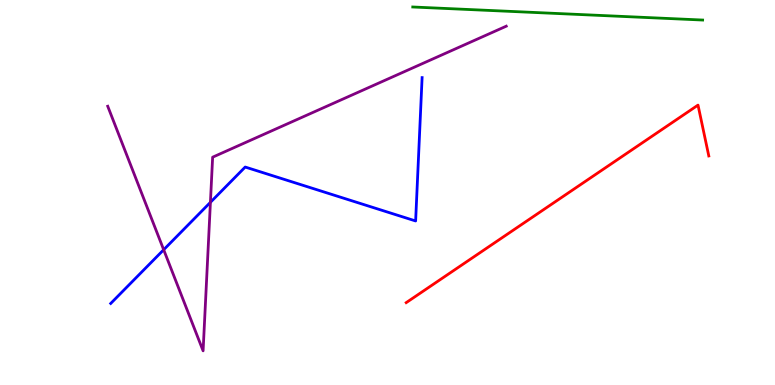[{'lines': ['blue', 'red'], 'intersections': []}, {'lines': ['green', 'red'], 'intersections': []}, {'lines': ['purple', 'red'], 'intersections': []}, {'lines': ['blue', 'green'], 'intersections': []}, {'lines': ['blue', 'purple'], 'intersections': [{'x': 2.11, 'y': 3.51}, {'x': 2.72, 'y': 4.74}]}, {'lines': ['green', 'purple'], 'intersections': []}]